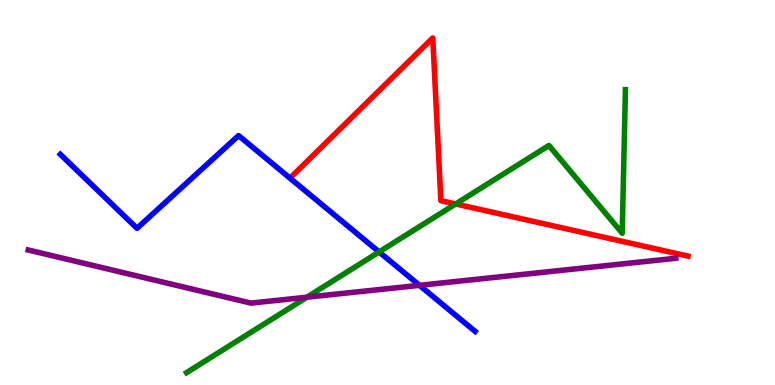[{'lines': ['blue', 'red'], 'intersections': []}, {'lines': ['green', 'red'], 'intersections': [{'x': 5.88, 'y': 4.7}]}, {'lines': ['purple', 'red'], 'intersections': []}, {'lines': ['blue', 'green'], 'intersections': [{'x': 4.89, 'y': 3.46}]}, {'lines': ['blue', 'purple'], 'intersections': [{'x': 5.41, 'y': 2.59}]}, {'lines': ['green', 'purple'], 'intersections': [{'x': 3.96, 'y': 2.28}]}]